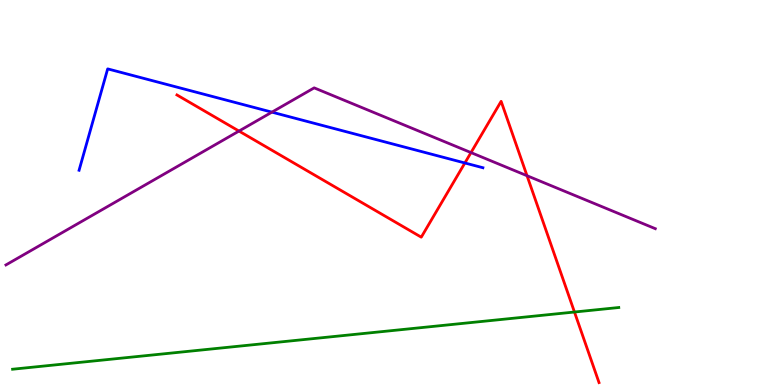[{'lines': ['blue', 'red'], 'intersections': [{'x': 6.0, 'y': 5.77}]}, {'lines': ['green', 'red'], 'intersections': [{'x': 7.41, 'y': 1.9}]}, {'lines': ['purple', 'red'], 'intersections': [{'x': 3.08, 'y': 6.6}, {'x': 6.08, 'y': 6.04}, {'x': 6.8, 'y': 5.44}]}, {'lines': ['blue', 'green'], 'intersections': []}, {'lines': ['blue', 'purple'], 'intersections': [{'x': 3.51, 'y': 7.09}]}, {'lines': ['green', 'purple'], 'intersections': []}]